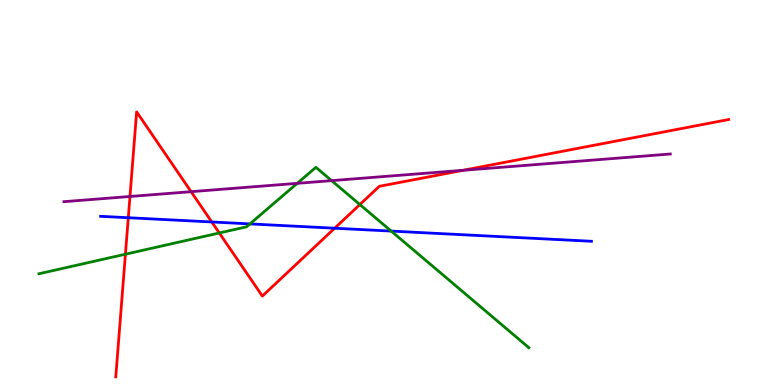[{'lines': ['blue', 'red'], 'intersections': [{'x': 1.66, 'y': 4.34}, {'x': 2.73, 'y': 4.23}, {'x': 4.32, 'y': 4.07}]}, {'lines': ['green', 'red'], 'intersections': [{'x': 1.62, 'y': 3.4}, {'x': 2.83, 'y': 3.95}, {'x': 4.64, 'y': 4.69}]}, {'lines': ['purple', 'red'], 'intersections': [{'x': 1.68, 'y': 4.9}, {'x': 2.47, 'y': 5.02}, {'x': 5.98, 'y': 5.58}]}, {'lines': ['blue', 'green'], 'intersections': [{'x': 3.22, 'y': 4.18}, {'x': 5.05, 'y': 4.0}]}, {'lines': ['blue', 'purple'], 'intersections': []}, {'lines': ['green', 'purple'], 'intersections': [{'x': 3.84, 'y': 5.24}, {'x': 4.28, 'y': 5.31}]}]